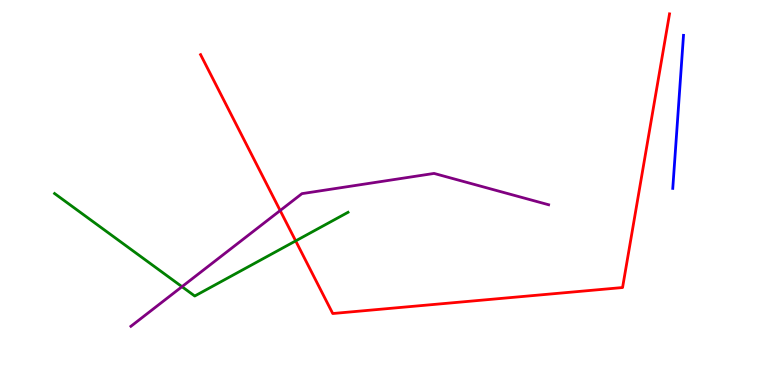[{'lines': ['blue', 'red'], 'intersections': []}, {'lines': ['green', 'red'], 'intersections': [{'x': 3.82, 'y': 3.74}]}, {'lines': ['purple', 'red'], 'intersections': [{'x': 3.62, 'y': 4.53}]}, {'lines': ['blue', 'green'], 'intersections': []}, {'lines': ['blue', 'purple'], 'intersections': []}, {'lines': ['green', 'purple'], 'intersections': [{'x': 2.35, 'y': 2.55}]}]